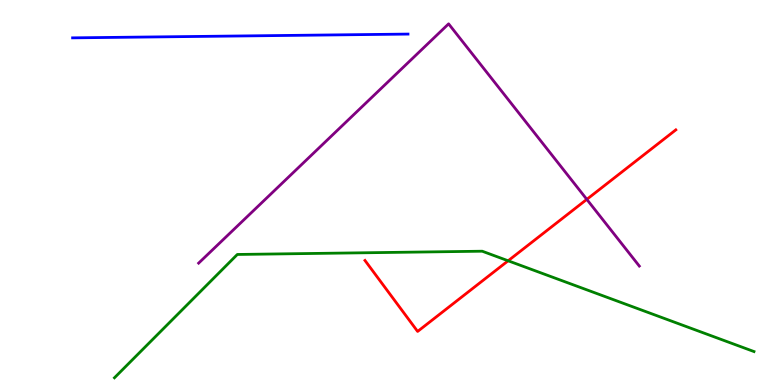[{'lines': ['blue', 'red'], 'intersections': []}, {'lines': ['green', 'red'], 'intersections': [{'x': 6.56, 'y': 3.23}]}, {'lines': ['purple', 'red'], 'intersections': [{'x': 7.57, 'y': 4.82}]}, {'lines': ['blue', 'green'], 'intersections': []}, {'lines': ['blue', 'purple'], 'intersections': []}, {'lines': ['green', 'purple'], 'intersections': []}]